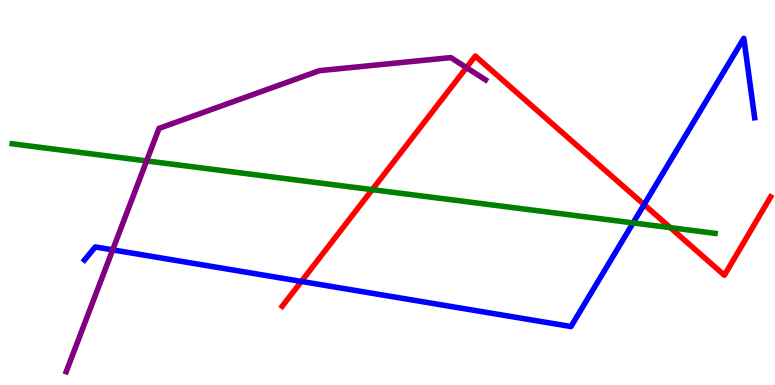[{'lines': ['blue', 'red'], 'intersections': [{'x': 3.89, 'y': 2.69}, {'x': 8.31, 'y': 4.69}]}, {'lines': ['green', 'red'], 'intersections': [{'x': 4.8, 'y': 5.07}, {'x': 8.65, 'y': 4.09}]}, {'lines': ['purple', 'red'], 'intersections': [{'x': 6.02, 'y': 8.24}]}, {'lines': ['blue', 'green'], 'intersections': [{'x': 8.17, 'y': 4.21}]}, {'lines': ['blue', 'purple'], 'intersections': [{'x': 1.45, 'y': 3.51}]}, {'lines': ['green', 'purple'], 'intersections': [{'x': 1.89, 'y': 5.82}]}]